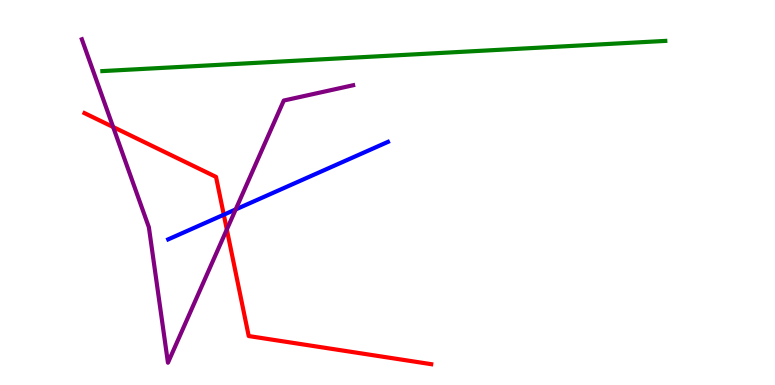[{'lines': ['blue', 'red'], 'intersections': [{'x': 2.89, 'y': 4.42}]}, {'lines': ['green', 'red'], 'intersections': []}, {'lines': ['purple', 'red'], 'intersections': [{'x': 1.46, 'y': 6.7}, {'x': 2.93, 'y': 4.04}]}, {'lines': ['blue', 'green'], 'intersections': []}, {'lines': ['blue', 'purple'], 'intersections': [{'x': 3.04, 'y': 4.56}]}, {'lines': ['green', 'purple'], 'intersections': []}]